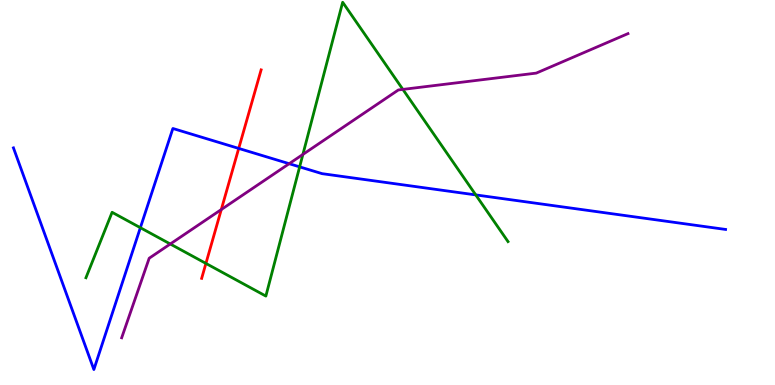[{'lines': ['blue', 'red'], 'intersections': [{'x': 3.08, 'y': 6.14}]}, {'lines': ['green', 'red'], 'intersections': [{'x': 2.66, 'y': 3.16}]}, {'lines': ['purple', 'red'], 'intersections': [{'x': 2.86, 'y': 4.56}]}, {'lines': ['blue', 'green'], 'intersections': [{'x': 1.81, 'y': 4.09}, {'x': 3.87, 'y': 5.67}, {'x': 6.14, 'y': 4.94}]}, {'lines': ['blue', 'purple'], 'intersections': [{'x': 3.73, 'y': 5.75}]}, {'lines': ['green', 'purple'], 'intersections': [{'x': 2.2, 'y': 3.66}, {'x': 3.91, 'y': 5.99}, {'x': 5.2, 'y': 7.68}]}]